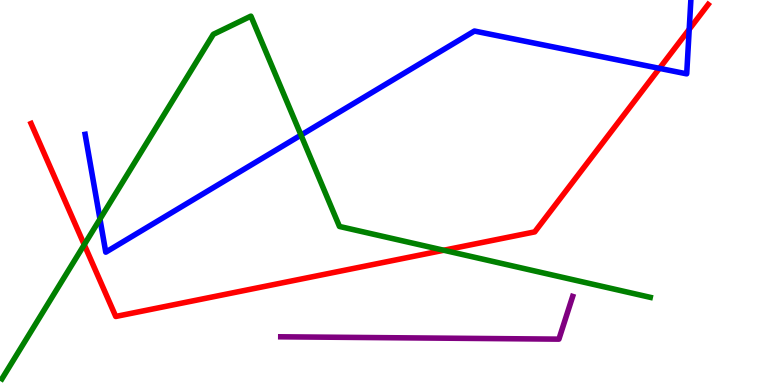[{'lines': ['blue', 'red'], 'intersections': [{'x': 8.51, 'y': 8.22}, {'x': 8.89, 'y': 9.24}]}, {'lines': ['green', 'red'], 'intersections': [{'x': 1.09, 'y': 3.64}, {'x': 5.73, 'y': 3.5}]}, {'lines': ['purple', 'red'], 'intersections': []}, {'lines': ['blue', 'green'], 'intersections': [{'x': 1.29, 'y': 4.31}, {'x': 3.88, 'y': 6.49}]}, {'lines': ['blue', 'purple'], 'intersections': []}, {'lines': ['green', 'purple'], 'intersections': []}]